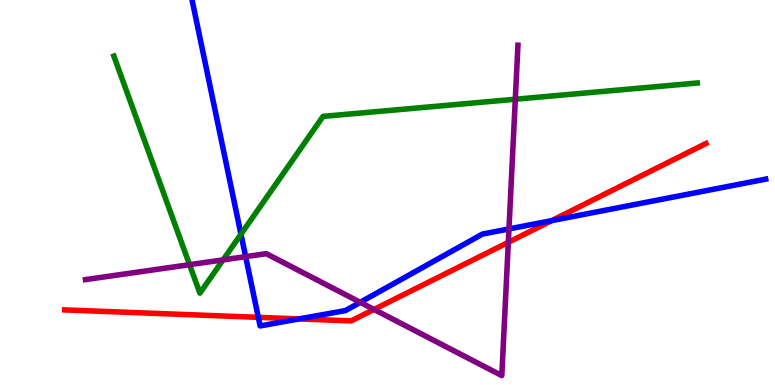[{'lines': ['blue', 'red'], 'intersections': [{'x': 3.33, 'y': 1.76}, {'x': 3.86, 'y': 1.72}, {'x': 7.12, 'y': 4.27}]}, {'lines': ['green', 'red'], 'intersections': []}, {'lines': ['purple', 'red'], 'intersections': [{'x': 4.83, 'y': 1.96}, {'x': 6.56, 'y': 3.71}]}, {'lines': ['blue', 'green'], 'intersections': [{'x': 3.11, 'y': 3.92}]}, {'lines': ['blue', 'purple'], 'intersections': [{'x': 3.17, 'y': 3.33}, {'x': 4.65, 'y': 2.15}, {'x': 6.57, 'y': 4.05}]}, {'lines': ['green', 'purple'], 'intersections': [{'x': 2.45, 'y': 3.13}, {'x': 2.88, 'y': 3.25}, {'x': 6.65, 'y': 7.42}]}]